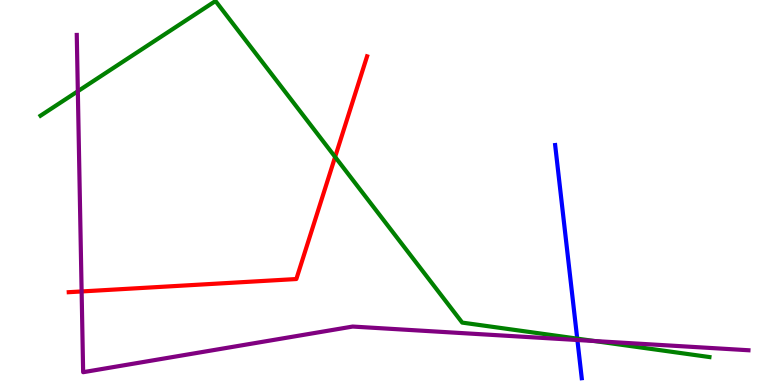[{'lines': ['blue', 'red'], 'intersections': []}, {'lines': ['green', 'red'], 'intersections': [{'x': 4.32, 'y': 5.92}]}, {'lines': ['purple', 'red'], 'intersections': [{'x': 1.05, 'y': 2.43}]}, {'lines': ['blue', 'green'], 'intersections': [{'x': 7.45, 'y': 1.2}]}, {'lines': ['blue', 'purple'], 'intersections': [{'x': 7.45, 'y': 1.17}]}, {'lines': ['green', 'purple'], 'intersections': [{'x': 1.0, 'y': 7.63}, {'x': 7.67, 'y': 1.14}]}]